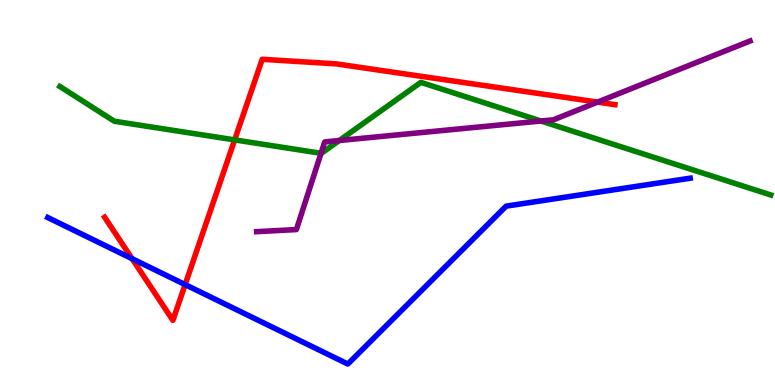[{'lines': ['blue', 'red'], 'intersections': [{'x': 1.7, 'y': 3.28}, {'x': 2.39, 'y': 2.61}]}, {'lines': ['green', 'red'], 'intersections': [{'x': 3.03, 'y': 6.37}]}, {'lines': ['purple', 'red'], 'intersections': [{'x': 7.71, 'y': 7.35}]}, {'lines': ['blue', 'green'], 'intersections': []}, {'lines': ['blue', 'purple'], 'intersections': []}, {'lines': ['green', 'purple'], 'intersections': [{'x': 4.14, 'y': 6.02}, {'x': 4.38, 'y': 6.35}, {'x': 6.98, 'y': 6.86}]}]